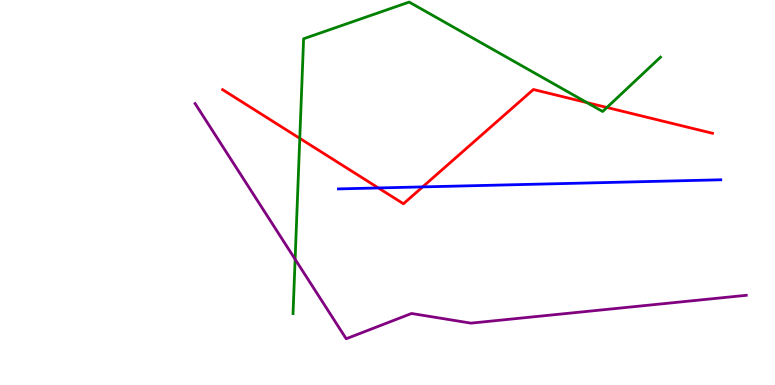[{'lines': ['blue', 'red'], 'intersections': [{'x': 4.88, 'y': 5.12}, {'x': 5.45, 'y': 5.15}]}, {'lines': ['green', 'red'], 'intersections': [{'x': 3.87, 'y': 6.41}, {'x': 7.57, 'y': 7.34}, {'x': 7.83, 'y': 7.21}]}, {'lines': ['purple', 'red'], 'intersections': []}, {'lines': ['blue', 'green'], 'intersections': []}, {'lines': ['blue', 'purple'], 'intersections': []}, {'lines': ['green', 'purple'], 'intersections': [{'x': 3.81, 'y': 3.27}]}]